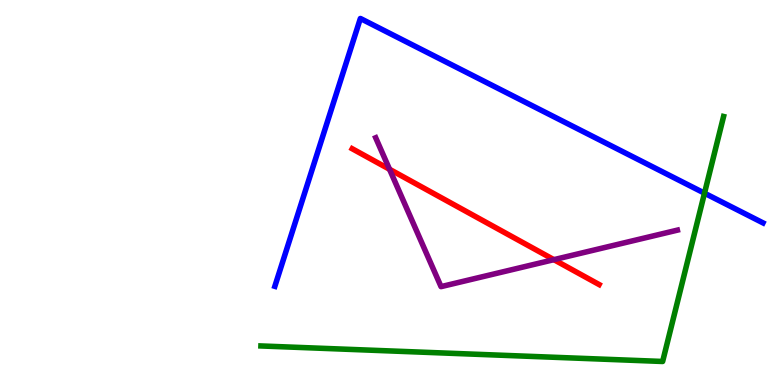[{'lines': ['blue', 'red'], 'intersections': []}, {'lines': ['green', 'red'], 'intersections': []}, {'lines': ['purple', 'red'], 'intersections': [{'x': 5.03, 'y': 5.6}, {'x': 7.15, 'y': 3.26}]}, {'lines': ['blue', 'green'], 'intersections': [{'x': 9.09, 'y': 4.98}]}, {'lines': ['blue', 'purple'], 'intersections': []}, {'lines': ['green', 'purple'], 'intersections': []}]